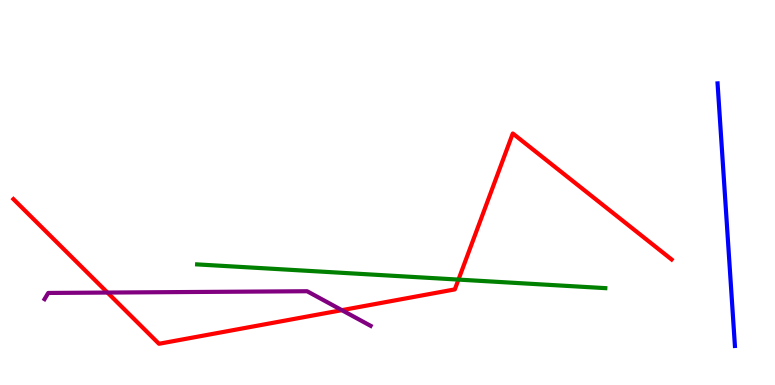[{'lines': ['blue', 'red'], 'intersections': []}, {'lines': ['green', 'red'], 'intersections': [{'x': 5.92, 'y': 2.74}]}, {'lines': ['purple', 'red'], 'intersections': [{'x': 1.39, 'y': 2.4}, {'x': 4.41, 'y': 1.94}]}, {'lines': ['blue', 'green'], 'intersections': []}, {'lines': ['blue', 'purple'], 'intersections': []}, {'lines': ['green', 'purple'], 'intersections': []}]